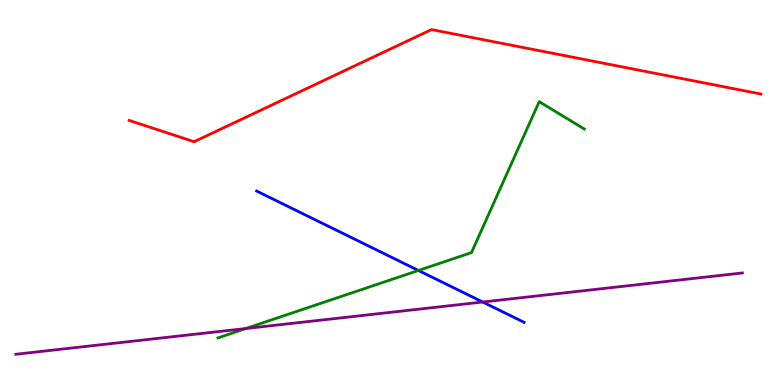[{'lines': ['blue', 'red'], 'intersections': []}, {'lines': ['green', 'red'], 'intersections': []}, {'lines': ['purple', 'red'], 'intersections': []}, {'lines': ['blue', 'green'], 'intersections': [{'x': 5.4, 'y': 2.97}]}, {'lines': ['blue', 'purple'], 'intersections': [{'x': 6.23, 'y': 2.16}]}, {'lines': ['green', 'purple'], 'intersections': [{'x': 3.17, 'y': 1.47}]}]